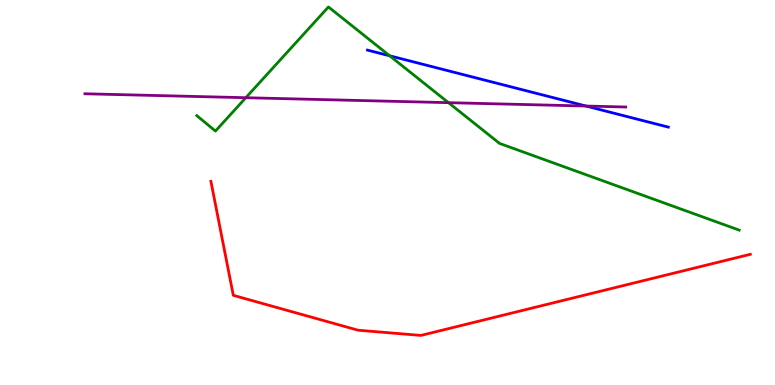[{'lines': ['blue', 'red'], 'intersections': []}, {'lines': ['green', 'red'], 'intersections': []}, {'lines': ['purple', 'red'], 'intersections': []}, {'lines': ['blue', 'green'], 'intersections': [{'x': 5.03, 'y': 8.55}]}, {'lines': ['blue', 'purple'], 'intersections': [{'x': 7.56, 'y': 7.25}]}, {'lines': ['green', 'purple'], 'intersections': [{'x': 3.17, 'y': 7.46}, {'x': 5.79, 'y': 7.33}]}]